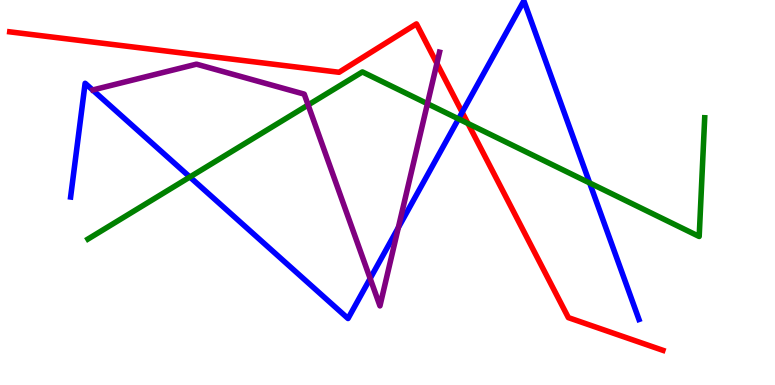[{'lines': ['blue', 'red'], 'intersections': [{'x': 5.96, 'y': 7.08}]}, {'lines': ['green', 'red'], 'intersections': [{'x': 6.04, 'y': 6.79}]}, {'lines': ['purple', 'red'], 'intersections': [{'x': 5.64, 'y': 8.35}]}, {'lines': ['blue', 'green'], 'intersections': [{'x': 2.45, 'y': 5.4}, {'x': 5.92, 'y': 6.91}, {'x': 7.61, 'y': 5.25}]}, {'lines': ['blue', 'purple'], 'intersections': [{'x': 4.78, 'y': 2.77}, {'x': 5.14, 'y': 4.09}]}, {'lines': ['green', 'purple'], 'intersections': [{'x': 3.98, 'y': 7.27}, {'x': 5.52, 'y': 7.31}]}]